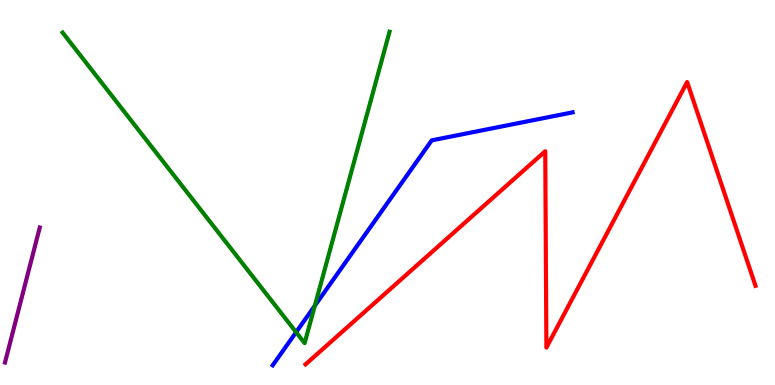[{'lines': ['blue', 'red'], 'intersections': []}, {'lines': ['green', 'red'], 'intersections': []}, {'lines': ['purple', 'red'], 'intersections': []}, {'lines': ['blue', 'green'], 'intersections': [{'x': 3.82, 'y': 1.37}, {'x': 4.06, 'y': 2.06}]}, {'lines': ['blue', 'purple'], 'intersections': []}, {'lines': ['green', 'purple'], 'intersections': []}]